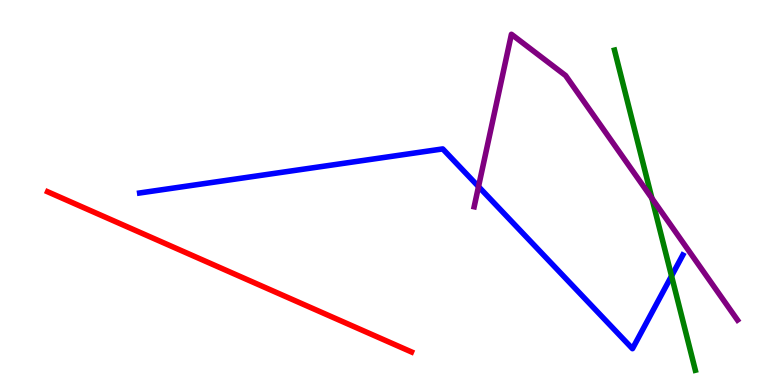[{'lines': ['blue', 'red'], 'intersections': []}, {'lines': ['green', 'red'], 'intersections': []}, {'lines': ['purple', 'red'], 'intersections': []}, {'lines': ['blue', 'green'], 'intersections': [{'x': 8.67, 'y': 2.83}]}, {'lines': ['blue', 'purple'], 'intersections': [{'x': 6.17, 'y': 5.15}]}, {'lines': ['green', 'purple'], 'intersections': [{'x': 8.41, 'y': 4.85}]}]